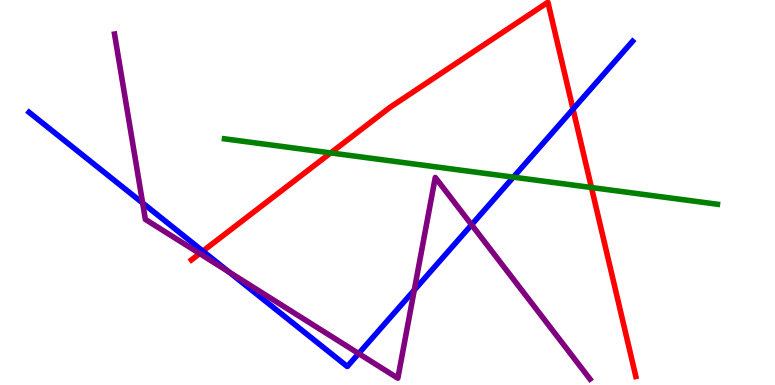[{'lines': ['blue', 'red'], 'intersections': [{'x': 2.62, 'y': 3.48}, {'x': 7.39, 'y': 7.17}]}, {'lines': ['green', 'red'], 'intersections': [{'x': 4.27, 'y': 6.03}, {'x': 7.63, 'y': 5.13}]}, {'lines': ['purple', 'red'], 'intersections': [{'x': 2.58, 'y': 3.41}]}, {'lines': ['blue', 'green'], 'intersections': [{'x': 6.62, 'y': 5.4}]}, {'lines': ['blue', 'purple'], 'intersections': [{'x': 1.84, 'y': 4.73}, {'x': 2.96, 'y': 2.93}, {'x': 4.63, 'y': 0.817}, {'x': 5.35, 'y': 2.46}, {'x': 6.09, 'y': 4.16}]}, {'lines': ['green', 'purple'], 'intersections': []}]